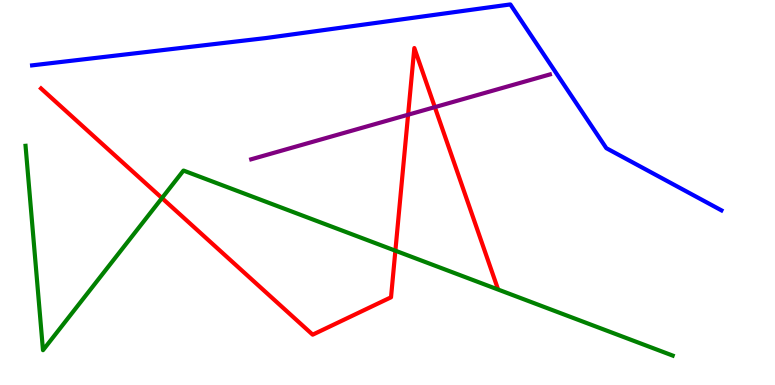[{'lines': ['blue', 'red'], 'intersections': []}, {'lines': ['green', 'red'], 'intersections': [{'x': 2.09, 'y': 4.86}, {'x': 5.1, 'y': 3.49}]}, {'lines': ['purple', 'red'], 'intersections': [{'x': 5.27, 'y': 7.02}, {'x': 5.61, 'y': 7.22}]}, {'lines': ['blue', 'green'], 'intersections': []}, {'lines': ['blue', 'purple'], 'intersections': []}, {'lines': ['green', 'purple'], 'intersections': []}]